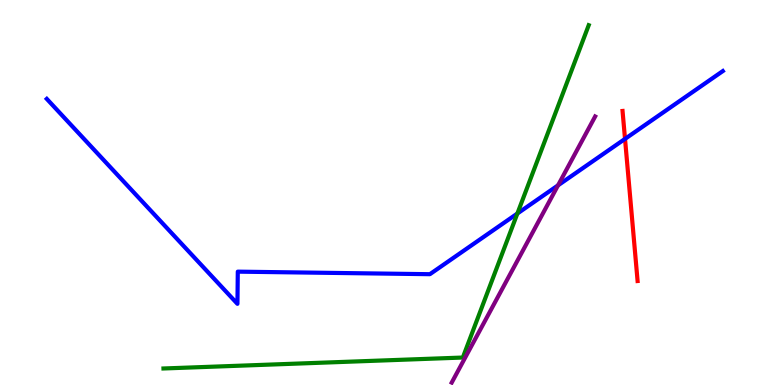[{'lines': ['blue', 'red'], 'intersections': [{'x': 8.06, 'y': 6.39}]}, {'lines': ['green', 'red'], 'intersections': []}, {'lines': ['purple', 'red'], 'intersections': []}, {'lines': ['blue', 'green'], 'intersections': [{'x': 6.68, 'y': 4.45}]}, {'lines': ['blue', 'purple'], 'intersections': [{'x': 7.2, 'y': 5.19}]}, {'lines': ['green', 'purple'], 'intersections': []}]